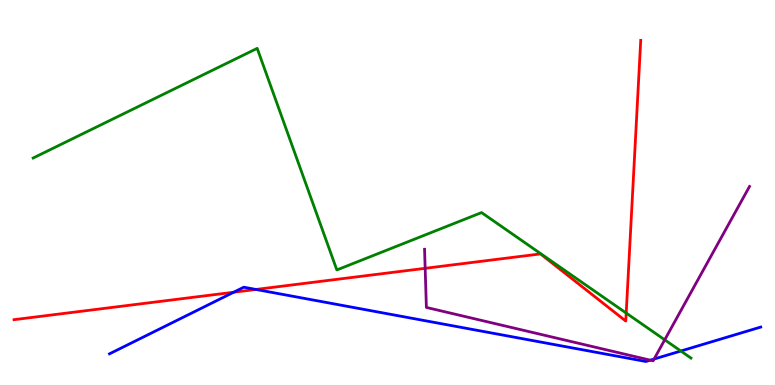[{'lines': ['blue', 'red'], 'intersections': [{'x': 3.02, 'y': 2.41}, {'x': 3.3, 'y': 2.48}]}, {'lines': ['green', 'red'], 'intersections': [{'x': 8.08, 'y': 1.87}]}, {'lines': ['purple', 'red'], 'intersections': [{'x': 5.49, 'y': 3.03}]}, {'lines': ['blue', 'green'], 'intersections': [{'x': 8.78, 'y': 0.883}]}, {'lines': ['blue', 'purple'], 'intersections': [{'x': 8.39, 'y': 0.645}, {'x': 8.44, 'y': 0.675}]}, {'lines': ['green', 'purple'], 'intersections': [{'x': 8.58, 'y': 1.17}]}]